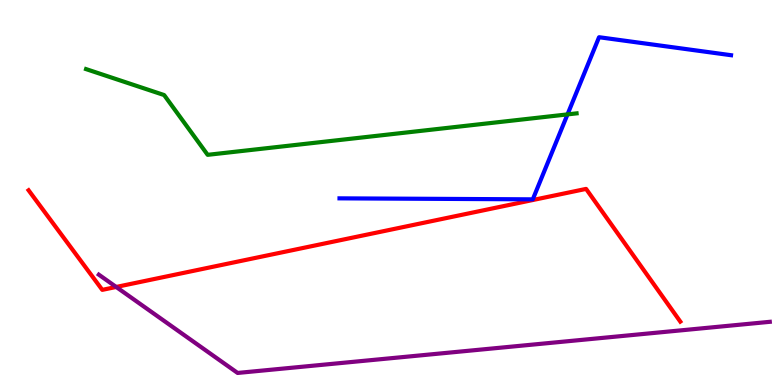[{'lines': ['blue', 'red'], 'intersections': []}, {'lines': ['green', 'red'], 'intersections': []}, {'lines': ['purple', 'red'], 'intersections': [{'x': 1.5, 'y': 2.55}]}, {'lines': ['blue', 'green'], 'intersections': [{'x': 7.32, 'y': 7.03}]}, {'lines': ['blue', 'purple'], 'intersections': []}, {'lines': ['green', 'purple'], 'intersections': []}]